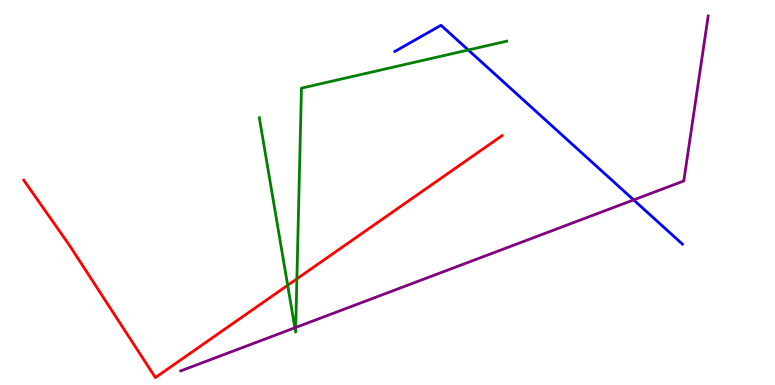[{'lines': ['blue', 'red'], 'intersections': []}, {'lines': ['green', 'red'], 'intersections': [{'x': 3.71, 'y': 2.59}, {'x': 3.83, 'y': 2.76}]}, {'lines': ['purple', 'red'], 'intersections': []}, {'lines': ['blue', 'green'], 'intersections': [{'x': 6.04, 'y': 8.7}]}, {'lines': ['blue', 'purple'], 'intersections': [{'x': 8.18, 'y': 4.81}]}, {'lines': ['green', 'purple'], 'intersections': [{'x': 3.8, 'y': 1.49}, {'x': 3.82, 'y': 1.49}]}]